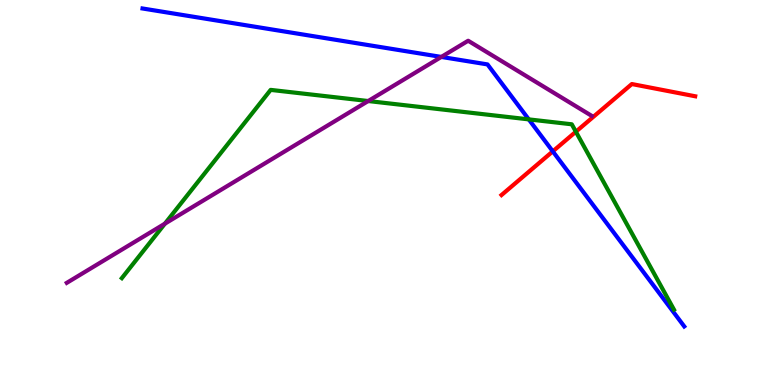[{'lines': ['blue', 'red'], 'intersections': [{'x': 7.13, 'y': 6.07}]}, {'lines': ['green', 'red'], 'intersections': [{'x': 7.43, 'y': 6.58}]}, {'lines': ['purple', 'red'], 'intersections': []}, {'lines': ['blue', 'green'], 'intersections': [{'x': 6.82, 'y': 6.9}]}, {'lines': ['blue', 'purple'], 'intersections': [{'x': 5.69, 'y': 8.52}]}, {'lines': ['green', 'purple'], 'intersections': [{'x': 2.13, 'y': 4.19}, {'x': 4.75, 'y': 7.38}]}]